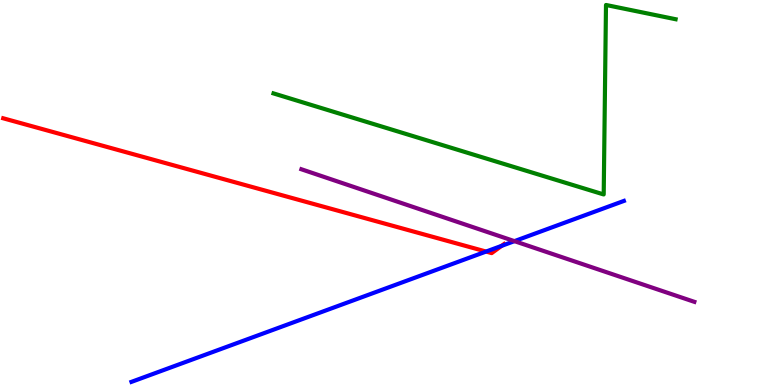[{'lines': ['blue', 'red'], 'intersections': [{'x': 6.27, 'y': 3.47}, {'x': 6.47, 'y': 3.61}]}, {'lines': ['green', 'red'], 'intersections': []}, {'lines': ['purple', 'red'], 'intersections': []}, {'lines': ['blue', 'green'], 'intersections': []}, {'lines': ['blue', 'purple'], 'intersections': [{'x': 6.64, 'y': 3.74}]}, {'lines': ['green', 'purple'], 'intersections': []}]